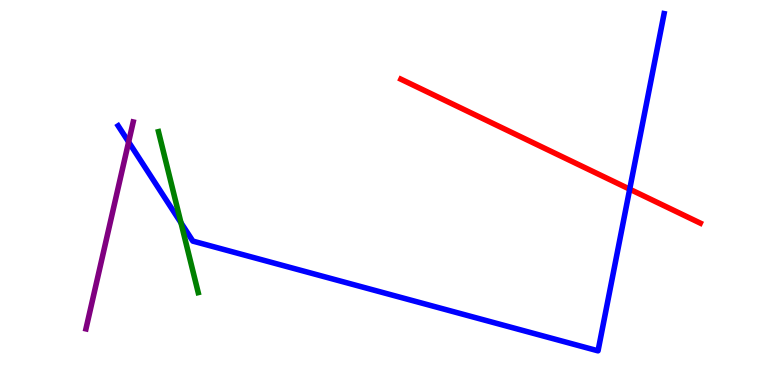[{'lines': ['blue', 'red'], 'intersections': [{'x': 8.13, 'y': 5.09}]}, {'lines': ['green', 'red'], 'intersections': []}, {'lines': ['purple', 'red'], 'intersections': []}, {'lines': ['blue', 'green'], 'intersections': [{'x': 2.34, 'y': 4.21}]}, {'lines': ['blue', 'purple'], 'intersections': [{'x': 1.66, 'y': 6.31}]}, {'lines': ['green', 'purple'], 'intersections': []}]